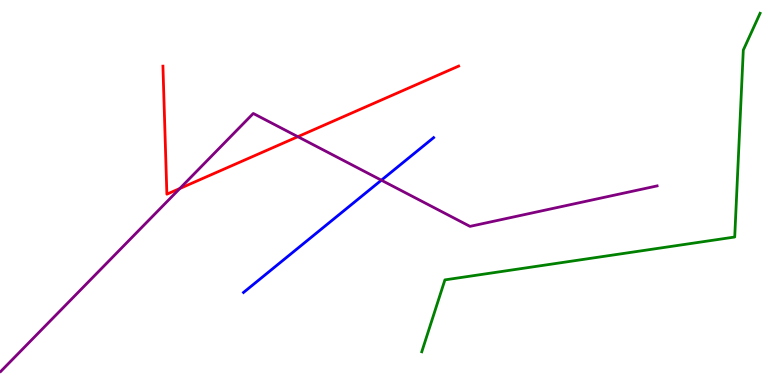[{'lines': ['blue', 'red'], 'intersections': []}, {'lines': ['green', 'red'], 'intersections': []}, {'lines': ['purple', 'red'], 'intersections': [{'x': 2.32, 'y': 5.1}, {'x': 3.84, 'y': 6.45}]}, {'lines': ['blue', 'green'], 'intersections': []}, {'lines': ['blue', 'purple'], 'intersections': [{'x': 4.92, 'y': 5.32}]}, {'lines': ['green', 'purple'], 'intersections': []}]